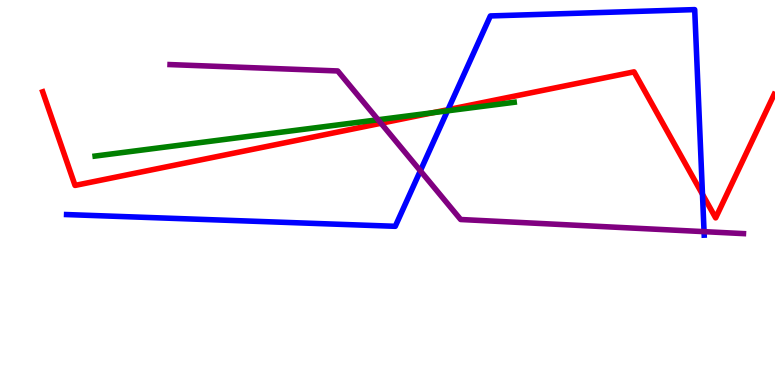[{'lines': ['blue', 'red'], 'intersections': [{'x': 5.78, 'y': 7.15}, {'x': 9.06, 'y': 4.95}]}, {'lines': ['green', 'red'], 'intersections': [{'x': 5.59, 'y': 7.07}]}, {'lines': ['purple', 'red'], 'intersections': [{'x': 4.92, 'y': 6.8}]}, {'lines': ['blue', 'green'], 'intersections': [{'x': 5.77, 'y': 7.12}]}, {'lines': ['blue', 'purple'], 'intersections': [{'x': 5.42, 'y': 5.56}, {'x': 9.08, 'y': 3.98}]}, {'lines': ['green', 'purple'], 'intersections': [{'x': 4.88, 'y': 6.89}]}]